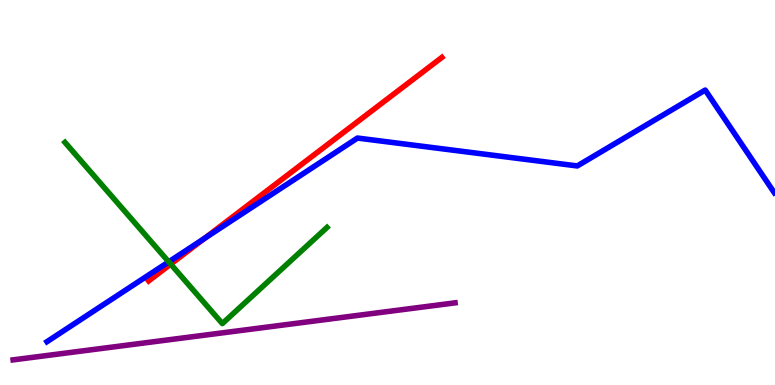[{'lines': ['blue', 'red'], 'intersections': [{'x': 2.64, 'y': 3.81}]}, {'lines': ['green', 'red'], 'intersections': [{'x': 2.2, 'y': 3.14}]}, {'lines': ['purple', 'red'], 'intersections': []}, {'lines': ['blue', 'green'], 'intersections': [{'x': 2.18, 'y': 3.2}]}, {'lines': ['blue', 'purple'], 'intersections': []}, {'lines': ['green', 'purple'], 'intersections': []}]